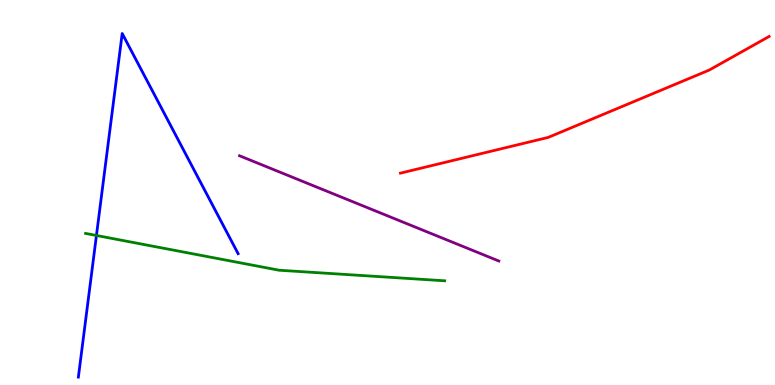[{'lines': ['blue', 'red'], 'intersections': []}, {'lines': ['green', 'red'], 'intersections': []}, {'lines': ['purple', 'red'], 'intersections': []}, {'lines': ['blue', 'green'], 'intersections': [{'x': 1.24, 'y': 3.88}]}, {'lines': ['blue', 'purple'], 'intersections': []}, {'lines': ['green', 'purple'], 'intersections': []}]